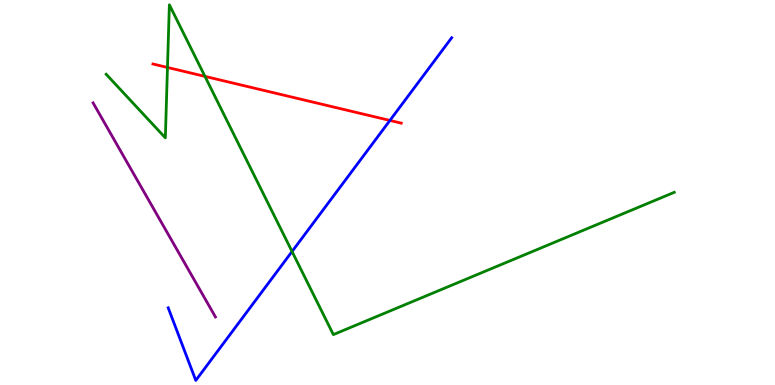[{'lines': ['blue', 'red'], 'intersections': [{'x': 5.03, 'y': 6.87}]}, {'lines': ['green', 'red'], 'intersections': [{'x': 2.16, 'y': 8.25}, {'x': 2.64, 'y': 8.02}]}, {'lines': ['purple', 'red'], 'intersections': []}, {'lines': ['blue', 'green'], 'intersections': [{'x': 3.77, 'y': 3.47}]}, {'lines': ['blue', 'purple'], 'intersections': []}, {'lines': ['green', 'purple'], 'intersections': []}]